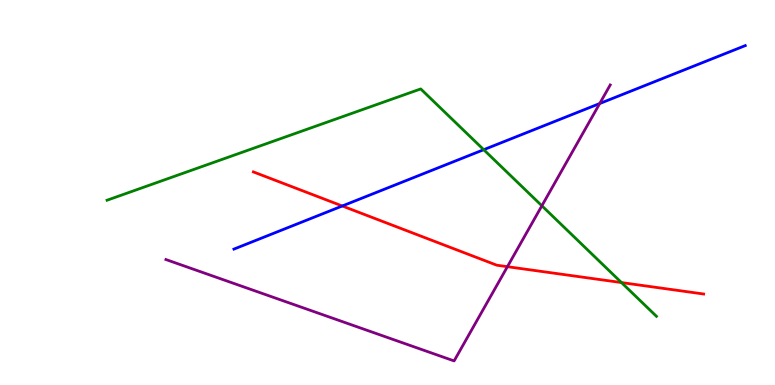[{'lines': ['blue', 'red'], 'intersections': [{'x': 4.42, 'y': 4.65}]}, {'lines': ['green', 'red'], 'intersections': [{'x': 8.02, 'y': 2.66}]}, {'lines': ['purple', 'red'], 'intersections': [{'x': 6.55, 'y': 3.07}]}, {'lines': ['blue', 'green'], 'intersections': [{'x': 6.24, 'y': 6.11}]}, {'lines': ['blue', 'purple'], 'intersections': [{'x': 7.74, 'y': 7.31}]}, {'lines': ['green', 'purple'], 'intersections': [{'x': 6.99, 'y': 4.66}]}]